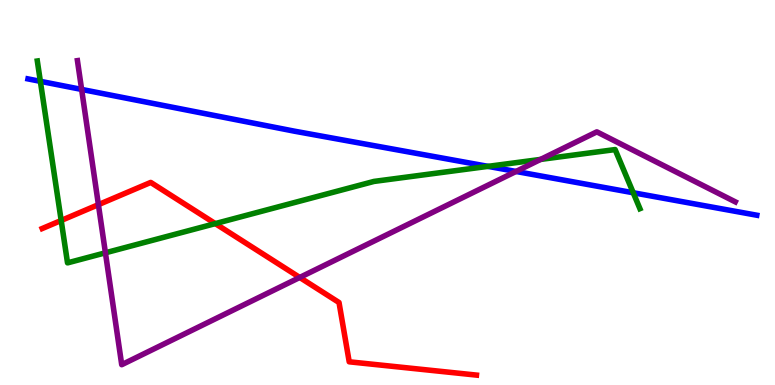[{'lines': ['blue', 'red'], 'intersections': []}, {'lines': ['green', 'red'], 'intersections': [{'x': 0.789, 'y': 4.27}, {'x': 2.78, 'y': 4.19}]}, {'lines': ['purple', 'red'], 'intersections': [{'x': 1.27, 'y': 4.68}, {'x': 3.87, 'y': 2.79}]}, {'lines': ['blue', 'green'], 'intersections': [{'x': 0.521, 'y': 7.89}, {'x': 6.3, 'y': 5.68}, {'x': 8.17, 'y': 4.99}]}, {'lines': ['blue', 'purple'], 'intersections': [{'x': 1.05, 'y': 7.68}, {'x': 6.66, 'y': 5.55}]}, {'lines': ['green', 'purple'], 'intersections': [{'x': 1.36, 'y': 3.43}, {'x': 6.98, 'y': 5.86}]}]